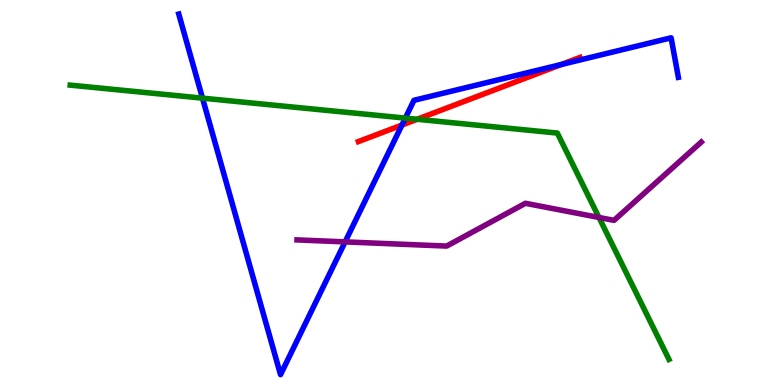[{'lines': ['blue', 'red'], 'intersections': [{'x': 5.19, 'y': 6.75}, {'x': 7.24, 'y': 8.33}]}, {'lines': ['green', 'red'], 'intersections': [{'x': 5.38, 'y': 6.9}]}, {'lines': ['purple', 'red'], 'intersections': []}, {'lines': ['blue', 'green'], 'intersections': [{'x': 2.61, 'y': 7.45}, {'x': 5.23, 'y': 6.93}]}, {'lines': ['blue', 'purple'], 'intersections': [{'x': 4.45, 'y': 3.72}]}, {'lines': ['green', 'purple'], 'intersections': [{'x': 7.73, 'y': 4.35}]}]